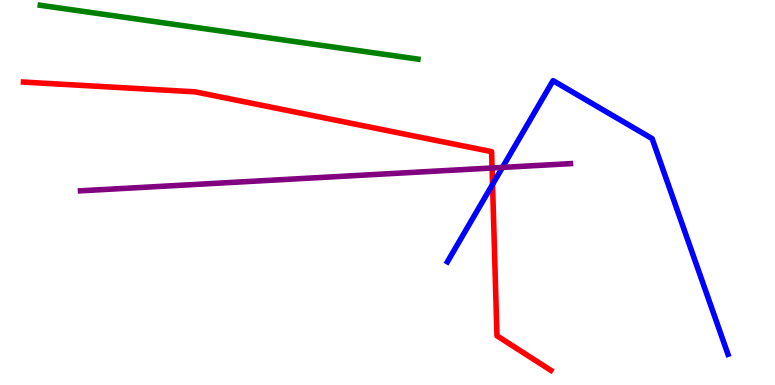[{'lines': ['blue', 'red'], 'intersections': [{'x': 6.36, 'y': 5.21}]}, {'lines': ['green', 'red'], 'intersections': []}, {'lines': ['purple', 'red'], 'intersections': [{'x': 6.35, 'y': 5.64}]}, {'lines': ['blue', 'green'], 'intersections': []}, {'lines': ['blue', 'purple'], 'intersections': [{'x': 6.48, 'y': 5.65}]}, {'lines': ['green', 'purple'], 'intersections': []}]